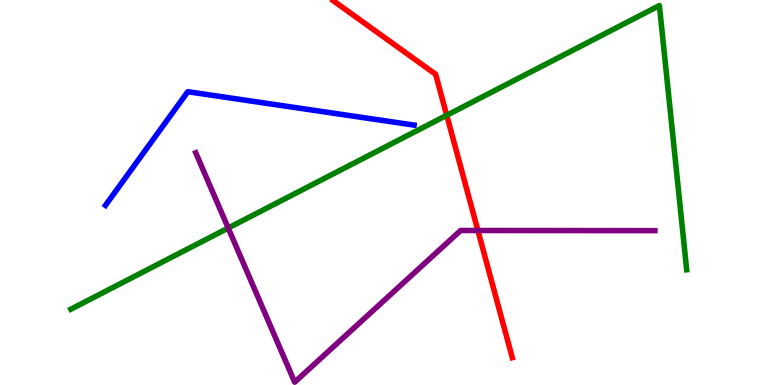[{'lines': ['blue', 'red'], 'intersections': []}, {'lines': ['green', 'red'], 'intersections': [{'x': 5.76, 'y': 7.01}]}, {'lines': ['purple', 'red'], 'intersections': [{'x': 6.17, 'y': 4.01}]}, {'lines': ['blue', 'green'], 'intersections': []}, {'lines': ['blue', 'purple'], 'intersections': []}, {'lines': ['green', 'purple'], 'intersections': [{'x': 2.94, 'y': 4.08}]}]